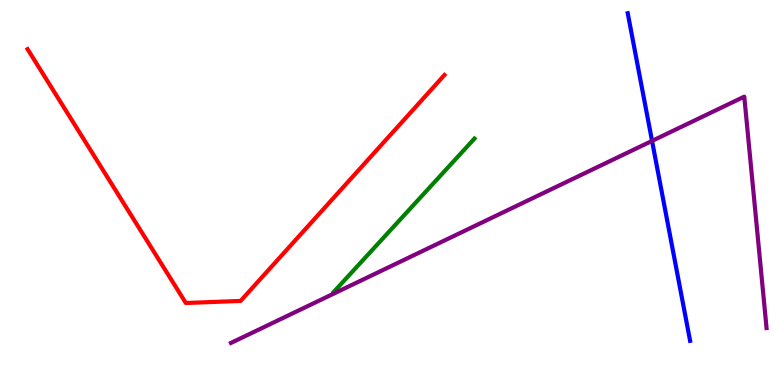[{'lines': ['blue', 'red'], 'intersections': []}, {'lines': ['green', 'red'], 'intersections': []}, {'lines': ['purple', 'red'], 'intersections': []}, {'lines': ['blue', 'green'], 'intersections': []}, {'lines': ['blue', 'purple'], 'intersections': [{'x': 8.41, 'y': 6.34}]}, {'lines': ['green', 'purple'], 'intersections': []}]